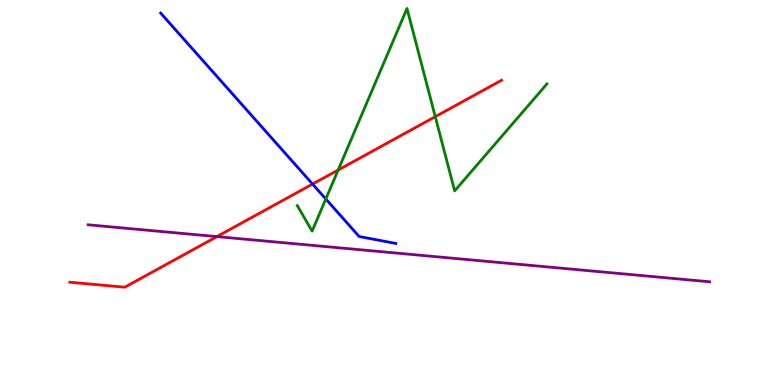[{'lines': ['blue', 'red'], 'intersections': [{'x': 4.03, 'y': 5.22}]}, {'lines': ['green', 'red'], 'intersections': [{'x': 4.36, 'y': 5.58}, {'x': 5.62, 'y': 6.97}]}, {'lines': ['purple', 'red'], 'intersections': [{'x': 2.8, 'y': 3.85}]}, {'lines': ['blue', 'green'], 'intersections': [{'x': 4.2, 'y': 4.83}]}, {'lines': ['blue', 'purple'], 'intersections': []}, {'lines': ['green', 'purple'], 'intersections': []}]